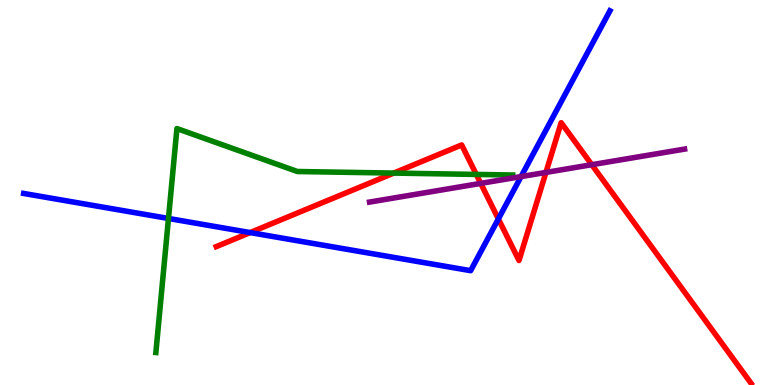[{'lines': ['blue', 'red'], 'intersections': [{'x': 3.23, 'y': 3.96}, {'x': 6.43, 'y': 4.31}]}, {'lines': ['green', 'red'], 'intersections': [{'x': 5.08, 'y': 5.5}, {'x': 6.15, 'y': 5.47}]}, {'lines': ['purple', 'red'], 'intersections': [{'x': 6.2, 'y': 5.24}, {'x': 7.04, 'y': 5.52}, {'x': 7.64, 'y': 5.72}]}, {'lines': ['blue', 'green'], 'intersections': [{'x': 2.17, 'y': 4.33}]}, {'lines': ['blue', 'purple'], 'intersections': [{'x': 6.72, 'y': 5.41}]}, {'lines': ['green', 'purple'], 'intersections': []}]